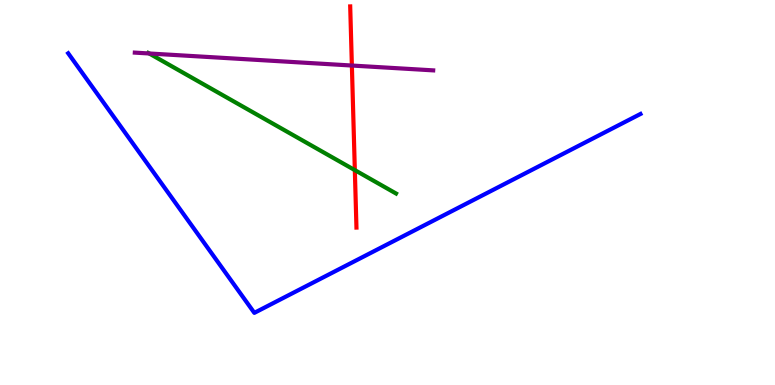[{'lines': ['blue', 'red'], 'intersections': []}, {'lines': ['green', 'red'], 'intersections': [{'x': 4.58, 'y': 5.58}]}, {'lines': ['purple', 'red'], 'intersections': [{'x': 4.54, 'y': 8.3}]}, {'lines': ['blue', 'green'], 'intersections': []}, {'lines': ['blue', 'purple'], 'intersections': []}, {'lines': ['green', 'purple'], 'intersections': [{'x': 1.93, 'y': 8.61}]}]